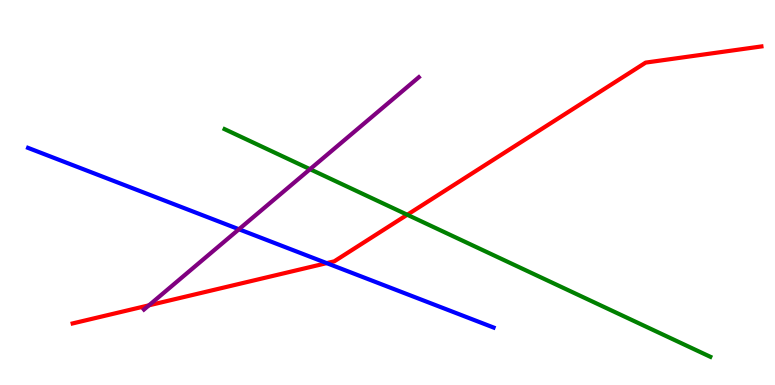[{'lines': ['blue', 'red'], 'intersections': [{'x': 4.22, 'y': 3.17}]}, {'lines': ['green', 'red'], 'intersections': [{'x': 5.25, 'y': 4.42}]}, {'lines': ['purple', 'red'], 'intersections': [{'x': 1.92, 'y': 2.07}]}, {'lines': ['blue', 'green'], 'intersections': []}, {'lines': ['blue', 'purple'], 'intersections': [{'x': 3.08, 'y': 4.05}]}, {'lines': ['green', 'purple'], 'intersections': [{'x': 4.0, 'y': 5.61}]}]